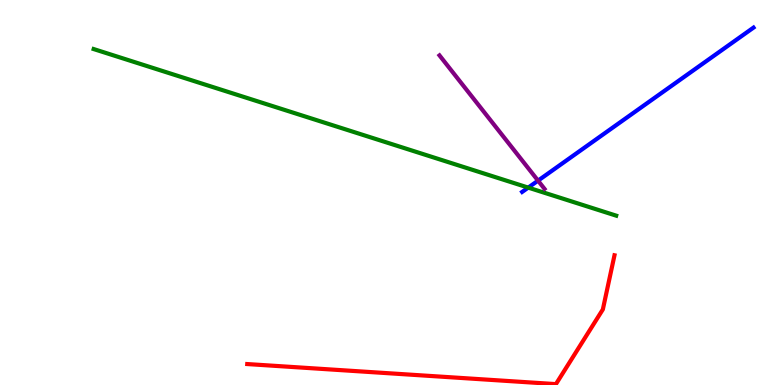[{'lines': ['blue', 'red'], 'intersections': []}, {'lines': ['green', 'red'], 'intersections': []}, {'lines': ['purple', 'red'], 'intersections': []}, {'lines': ['blue', 'green'], 'intersections': [{'x': 6.82, 'y': 5.13}]}, {'lines': ['blue', 'purple'], 'intersections': [{'x': 6.94, 'y': 5.31}]}, {'lines': ['green', 'purple'], 'intersections': []}]